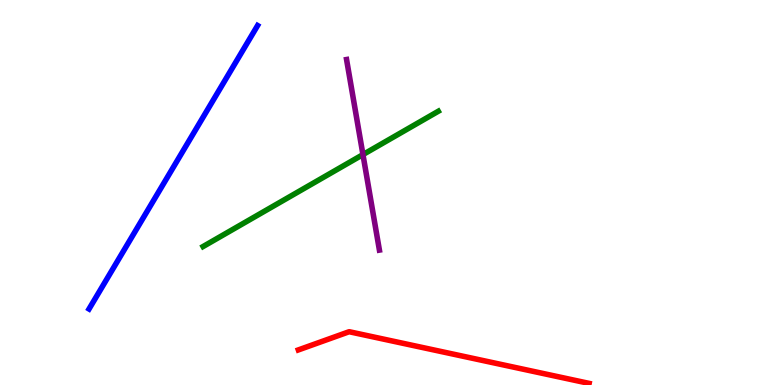[{'lines': ['blue', 'red'], 'intersections': []}, {'lines': ['green', 'red'], 'intersections': []}, {'lines': ['purple', 'red'], 'intersections': []}, {'lines': ['blue', 'green'], 'intersections': []}, {'lines': ['blue', 'purple'], 'intersections': []}, {'lines': ['green', 'purple'], 'intersections': [{'x': 4.68, 'y': 5.98}]}]